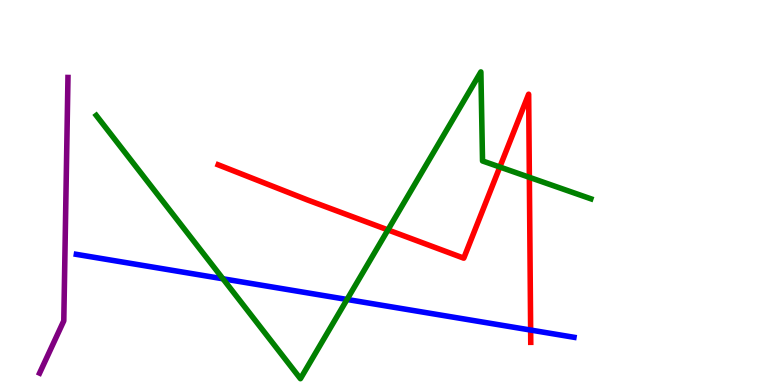[{'lines': ['blue', 'red'], 'intersections': [{'x': 6.85, 'y': 1.43}]}, {'lines': ['green', 'red'], 'intersections': [{'x': 5.01, 'y': 4.03}, {'x': 6.45, 'y': 5.66}, {'x': 6.83, 'y': 5.39}]}, {'lines': ['purple', 'red'], 'intersections': []}, {'lines': ['blue', 'green'], 'intersections': [{'x': 2.88, 'y': 2.76}, {'x': 4.48, 'y': 2.22}]}, {'lines': ['blue', 'purple'], 'intersections': []}, {'lines': ['green', 'purple'], 'intersections': []}]